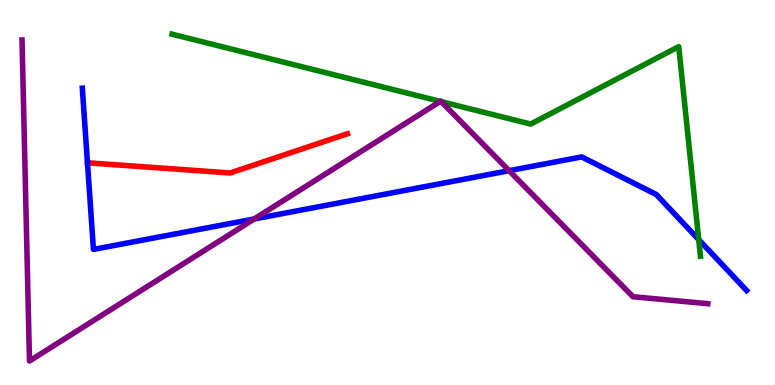[{'lines': ['blue', 'red'], 'intersections': [{'x': 1.13, 'y': 5.77}]}, {'lines': ['green', 'red'], 'intersections': []}, {'lines': ['purple', 'red'], 'intersections': []}, {'lines': ['blue', 'green'], 'intersections': [{'x': 9.02, 'y': 3.78}]}, {'lines': ['blue', 'purple'], 'intersections': [{'x': 3.28, 'y': 4.31}, {'x': 6.57, 'y': 5.57}]}, {'lines': ['green', 'purple'], 'intersections': [{'x': 5.68, 'y': 7.37}, {'x': 5.69, 'y': 7.36}]}]